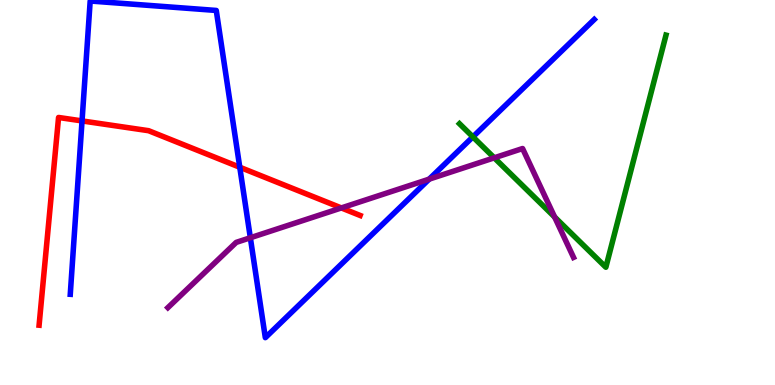[{'lines': ['blue', 'red'], 'intersections': [{'x': 1.06, 'y': 6.86}, {'x': 3.09, 'y': 5.66}]}, {'lines': ['green', 'red'], 'intersections': []}, {'lines': ['purple', 'red'], 'intersections': [{'x': 4.4, 'y': 4.6}]}, {'lines': ['blue', 'green'], 'intersections': [{'x': 6.1, 'y': 6.44}]}, {'lines': ['blue', 'purple'], 'intersections': [{'x': 3.23, 'y': 3.82}, {'x': 5.54, 'y': 5.35}]}, {'lines': ['green', 'purple'], 'intersections': [{'x': 6.38, 'y': 5.9}, {'x': 7.16, 'y': 4.36}]}]